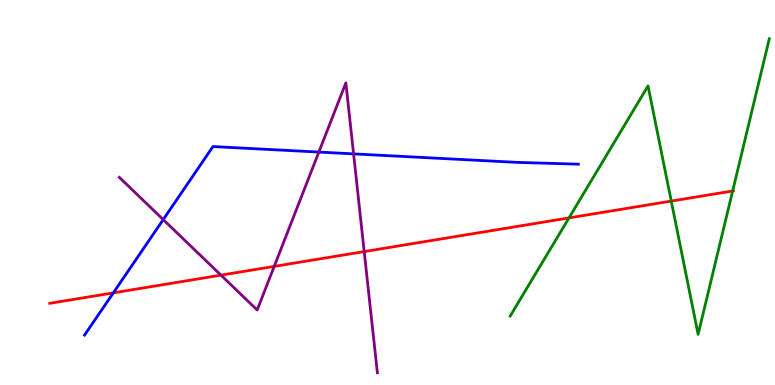[{'lines': ['blue', 'red'], 'intersections': [{'x': 1.46, 'y': 2.39}]}, {'lines': ['green', 'red'], 'intersections': [{'x': 7.34, 'y': 4.34}, {'x': 8.66, 'y': 4.78}, {'x': 9.45, 'y': 5.04}]}, {'lines': ['purple', 'red'], 'intersections': [{'x': 2.85, 'y': 2.85}, {'x': 3.54, 'y': 3.08}, {'x': 4.7, 'y': 3.47}]}, {'lines': ['blue', 'green'], 'intersections': []}, {'lines': ['blue', 'purple'], 'intersections': [{'x': 2.11, 'y': 4.3}, {'x': 4.11, 'y': 6.05}, {'x': 4.56, 'y': 6.0}]}, {'lines': ['green', 'purple'], 'intersections': []}]